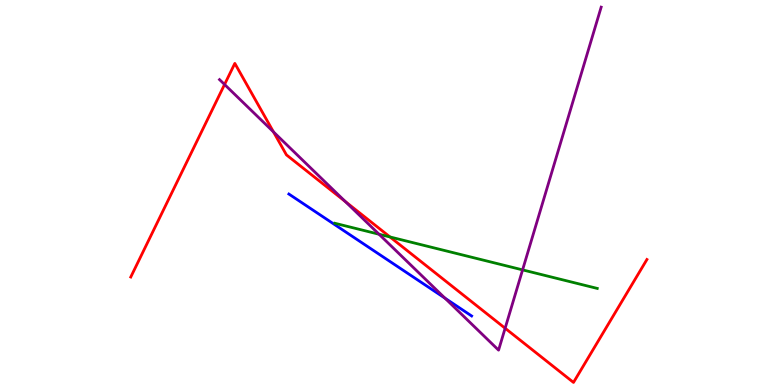[{'lines': ['blue', 'red'], 'intersections': []}, {'lines': ['green', 'red'], 'intersections': [{'x': 5.03, 'y': 3.85}]}, {'lines': ['purple', 'red'], 'intersections': [{'x': 2.9, 'y': 7.81}, {'x': 3.53, 'y': 6.57}, {'x': 4.46, 'y': 4.77}, {'x': 6.52, 'y': 1.47}]}, {'lines': ['blue', 'green'], 'intersections': []}, {'lines': ['blue', 'purple'], 'intersections': [{'x': 5.74, 'y': 2.26}]}, {'lines': ['green', 'purple'], 'intersections': [{'x': 4.89, 'y': 3.92}, {'x': 6.74, 'y': 2.99}]}]